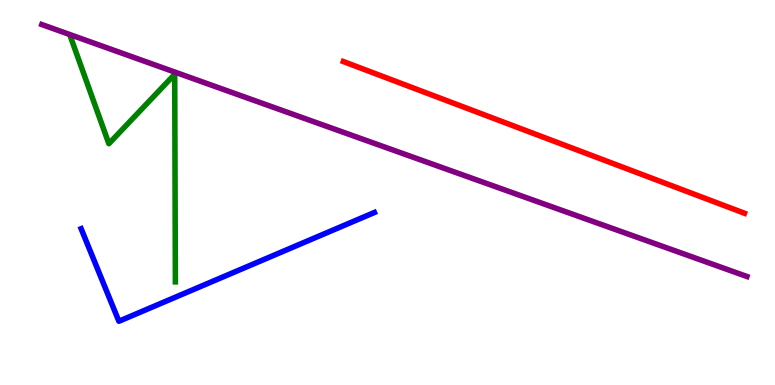[{'lines': ['blue', 'red'], 'intersections': []}, {'lines': ['green', 'red'], 'intersections': []}, {'lines': ['purple', 'red'], 'intersections': []}, {'lines': ['blue', 'green'], 'intersections': []}, {'lines': ['blue', 'purple'], 'intersections': []}, {'lines': ['green', 'purple'], 'intersections': []}]